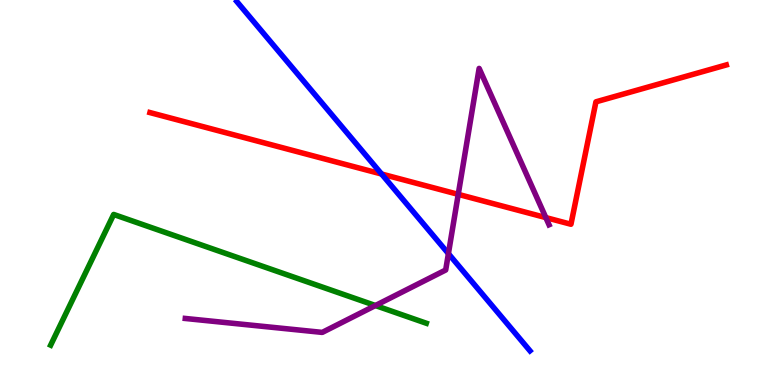[{'lines': ['blue', 'red'], 'intersections': [{'x': 4.92, 'y': 5.48}]}, {'lines': ['green', 'red'], 'intersections': []}, {'lines': ['purple', 'red'], 'intersections': [{'x': 5.91, 'y': 4.95}, {'x': 7.04, 'y': 4.35}]}, {'lines': ['blue', 'green'], 'intersections': []}, {'lines': ['blue', 'purple'], 'intersections': [{'x': 5.79, 'y': 3.41}]}, {'lines': ['green', 'purple'], 'intersections': [{'x': 4.84, 'y': 2.06}]}]